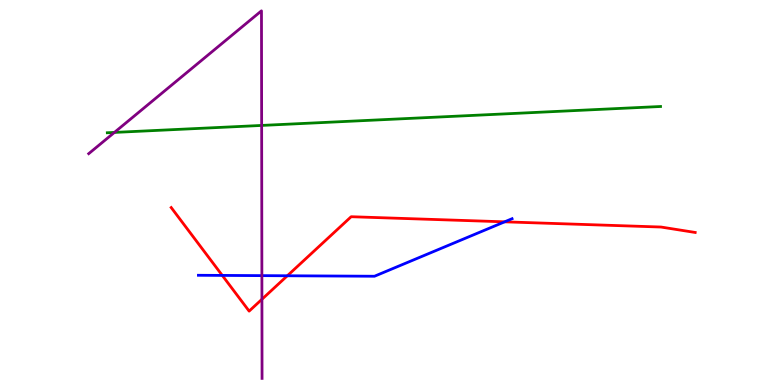[{'lines': ['blue', 'red'], 'intersections': [{'x': 2.87, 'y': 2.85}, {'x': 3.71, 'y': 2.84}, {'x': 6.51, 'y': 4.24}]}, {'lines': ['green', 'red'], 'intersections': []}, {'lines': ['purple', 'red'], 'intersections': [{'x': 3.38, 'y': 2.23}]}, {'lines': ['blue', 'green'], 'intersections': []}, {'lines': ['blue', 'purple'], 'intersections': [{'x': 3.38, 'y': 2.84}]}, {'lines': ['green', 'purple'], 'intersections': [{'x': 1.48, 'y': 6.56}, {'x': 3.38, 'y': 6.74}]}]